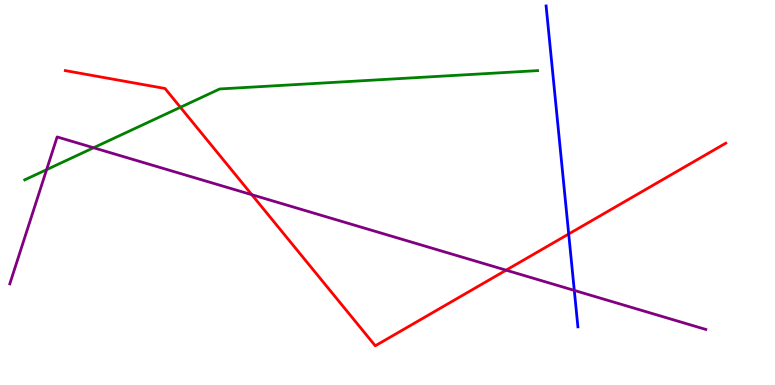[{'lines': ['blue', 'red'], 'intersections': [{'x': 7.34, 'y': 3.92}]}, {'lines': ['green', 'red'], 'intersections': [{'x': 2.33, 'y': 7.21}]}, {'lines': ['purple', 'red'], 'intersections': [{'x': 3.25, 'y': 4.94}, {'x': 6.53, 'y': 2.98}]}, {'lines': ['blue', 'green'], 'intersections': []}, {'lines': ['blue', 'purple'], 'intersections': [{'x': 7.41, 'y': 2.46}]}, {'lines': ['green', 'purple'], 'intersections': [{'x': 0.601, 'y': 5.59}, {'x': 1.21, 'y': 6.16}]}]